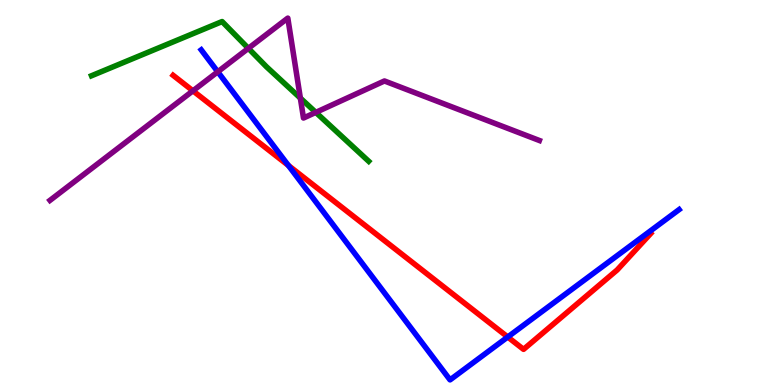[{'lines': ['blue', 'red'], 'intersections': [{'x': 3.72, 'y': 5.7}, {'x': 6.55, 'y': 1.25}]}, {'lines': ['green', 'red'], 'intersections': []}, {'lines': ['purple', 'red'], 'intersections': [{'x': 2.49, 'y': 7.64}]}, {'lines': ['blue', 'green'], 'intersections': []}, {'lines': ['blue', 'purple'], 'intersections': [{'x': 2.81, 'y': 8.14}]}, {'lines': ['green', 'purple'], 'intersections': [{'x': 3.2, 'y': 8.74}, {'x': 3.88, 'y': 7.45}, {'x': 4.07, 'y': 7.08}]}]